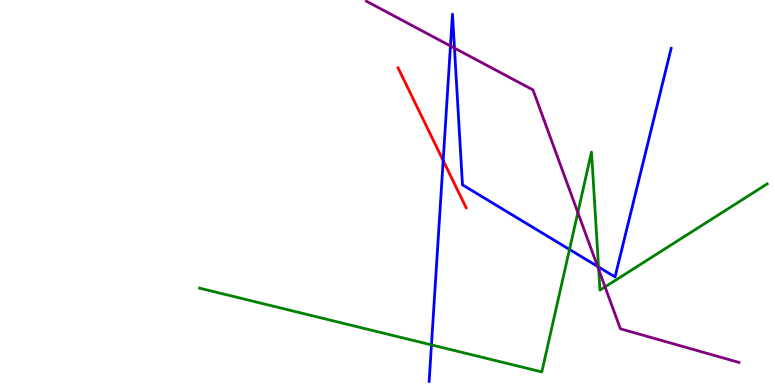[{'lines': ['blue', 'red'], 'intersections': [{'x': 5.72, 'y': 5.83}]}, {'lines': ['green', 'red'], 'intersections': []}, {'lines': ['purple', 'red'], 'intersections': []}, {'lines': ['blue', 'green'], 'intersections': [{'x': 5.57, 'y': 1.04}, {'x': 7.35, 'y': 3.52}, {'x': 7.72, 'y': 3.07}]}, {'lines': ['blue', 'purple'], 'intersections': [{'x': 5.81, 'y': 8.81}, {'x': 5.86, 'y': 8.75}, {'x': 7.71, 'y': 3.08}]}, {'lines': ['green', 'purple'], 'intersections': [{'x': 7.46, 'y': 4.48}, {'x': 7.73, 'y': 3.0}, {'x': 7.81, 'y': 2.55}]}]